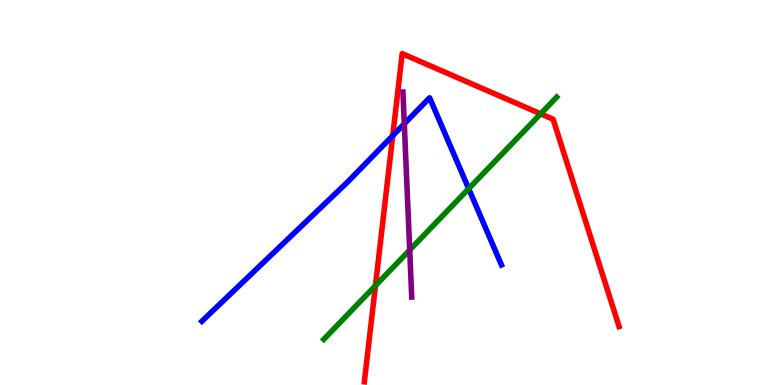[{'lines': ['blue', 'red'], 'intersections': [{'x': 5.07, 'y': 6.48}]}, {'lines': ['green', 'red'], 'intersections': [{'x': 4.84, 'y': 2.58}, {'x': 6.98, 'y': 7.04}]}, {'lines': ['purple', 'red'], 'intersections': []}, {'lines': ['blue', 'green'], 'intersections': [{'x': 6.05, 'y': 5.1}]}, {'lines': ['blue', 'purple'], 'intersections': [{'x': 5.22, 'y': 6.78}]}, {'lines': ['green', 'purple'], 'intersections': [{'x': 5.29, 'y': 3.51}]}]